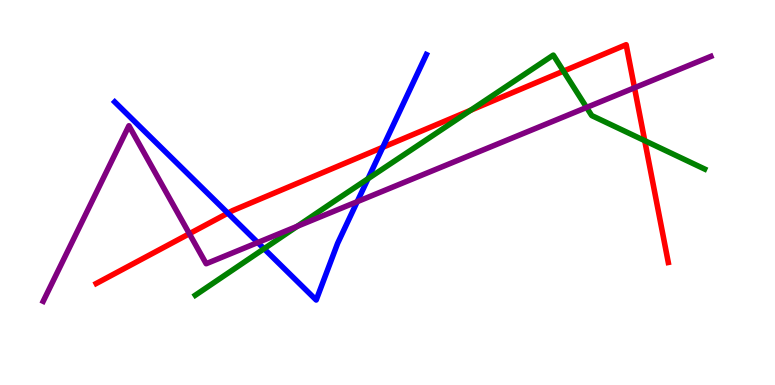[{'lines': ['blue', 'red'], 'intersections': [{'x': 2.94, 'y': 4.46}, {'x': 4.94, 'y': 6.17}]}, {'lines': ['green', 'red'], 'intersections': [{'x': 6.07, 'y': 7.14}, {'x': 7.27, 'y': 8.15}, {'x': 8.32, 'y': 6.35}]}, {'lines': ['purple', 'red'], 'intersections': [{'x': 2.44, 'y': 3.93}, {'x': 8.19, 'y': 7.72}]}, {'lines': ['blue', 'green'], 'intersections': [{'x': 3.41, 'y': 3.54}, {'x': 4.75, 'y': 5.36}]}, {'lines': ['blue', 'purple'], 'intersections': [{'x': 3.33, 'y': 3.7}, {'x': 4.61, 'y': 4.76}]}, {'lines': ['green', 'purple'], 'intersections': [{'x': 3.83, 'y': 4.12}, {'x': 7.57, 'y': 7.21}]}]